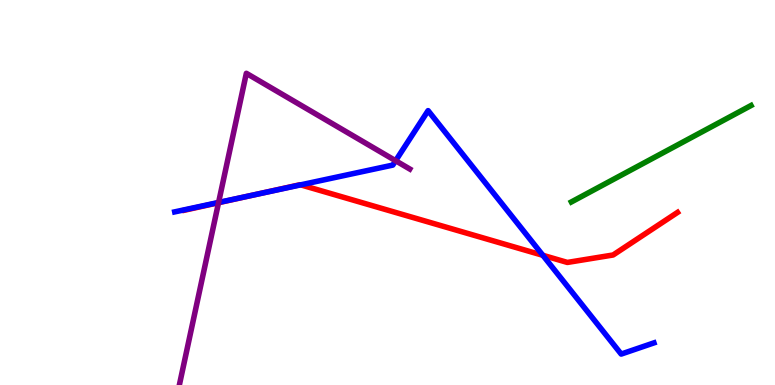[{'lines': ['blue', 'red'], 'intersections': [{'x': 3.3, 'y': 4.95}, {'x': 3.88, 'y': 5.2}, {'x': 7.0, 'y': 3.37}]}, {'lines': ['green', 'red'], 'intersections': []}, {'lines': ['purple', 'red'], 'intersections': [{'x': 2.82, 'y': 4.74}]}, {'lines': ['blue', 'green'], 'intersections': []}, {'lines': ['blue', 'purple'], 'intersections': [{'x': 2.82, 'y': 4.74}, {'x': 5.1, 'y': 5.83}]}, {'lines': ['green', 'purple'], 'intersections': []}]